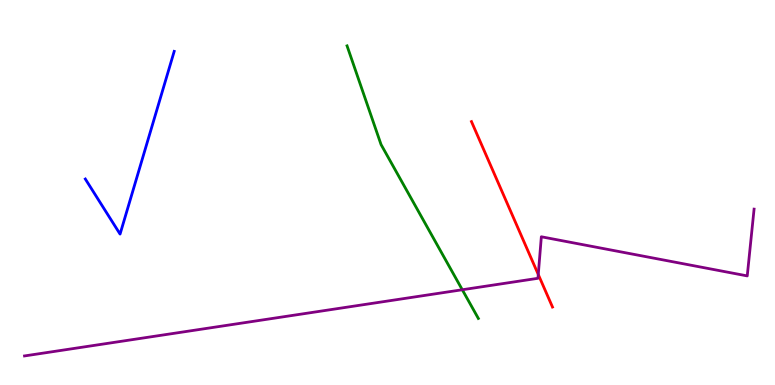[{'lines': ['blue', 'red'], 'intersections': []}, {'lines': ['green', 'red'], 'intersections': []}, {'lines': ['purple', 'red'], 'intersections': [{'x': 6.95, 'y': 2.87}]}, {'lines': ['blue', 'green'], 'intersections': []}, {'lines': ['blue', 'purple'], 'intersections': []}, {'lines': ['green', 'purple'], 'intersections': [{'x': 5.97, 'y': 2.47}]}]